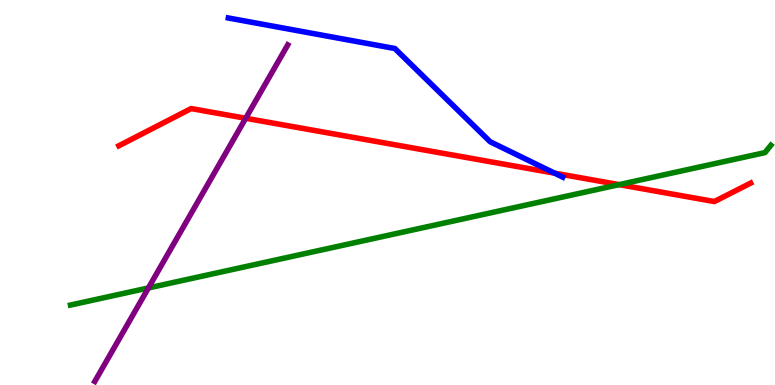[{'lines': ['blue', 'red'], 'intersections': [{'x': 7.16, 'y': 5.5}]}, {'lines': ['green', 'red'], 'intersections': [{'x': 7.99, 'y': 5.2}]}, {'lines': ['purple', 'red'], 'intersections': [{'x': 3.17, 'y': 6.93}]}, {'lines': ['blue', 'green'], 'intersections': []}, {'lines': ['blue', 'purple'], 'intersections': []}, {'lines': ['green', 'purple'], 'intersections': [{'x': 1.91, 'y': 2.52}]}]